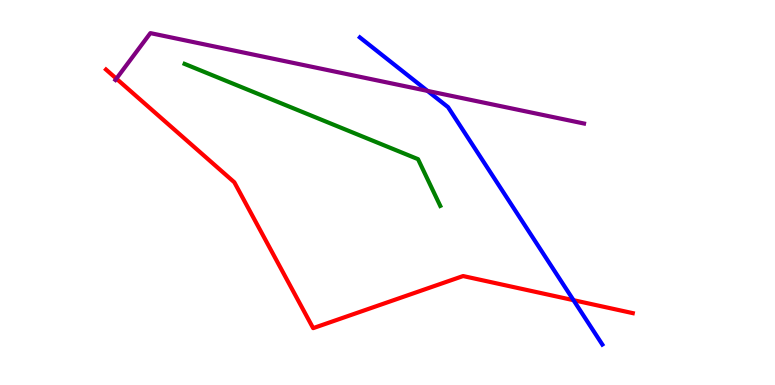[{'lines': ['blue', 'red'], 'intersections': [{'x': 7.4, 'y': 2.2}]}, {'lines': ['green', 'red'], 'intersections': []}, {'lines': ['purple', 'red'], 'intersections': [{'x': 1.5, 'y': 7.96}]}, {'lines': ['blue', 'green'], 'intersections': []}, {'lines': ['blue', 'purple'], 'intersections': [{'x': 5.52, 'y': 7.64}]}, {'lines': ['green', 'purple'], 'intersections': []}]